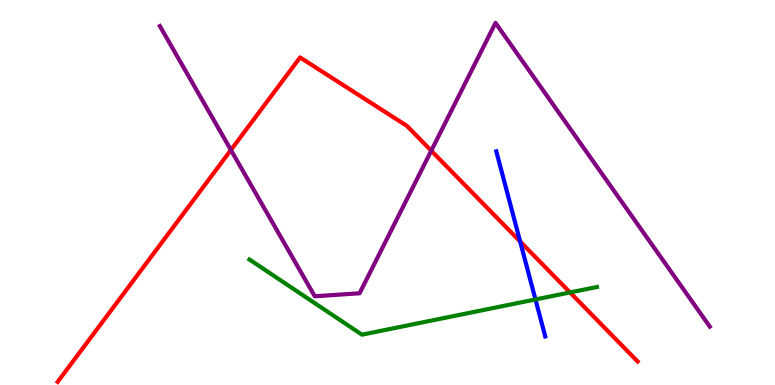[{'lines': ['blue', 'red'], 'intersections': [{'x': 6.71, 'y': 3.73}]}, {'lines': ['green', 'red'], 'intersections': [{'x': 7.36, 'y': 2.4}]}, {'lines': ['purple', 'red'], 'intersections': [{'x': 2.98, 'y': 6.1}, {'x': 5.56, 'y': 6.09}]}, {'lines': ['blue', 'green'], 'intersections': [{'x': 6.91, 'y': 2.22}]}, {'lines': ['blue', 'purple'], 'intersections': []}, {'lines': ['green', 'purple'], 'intersections': []}]